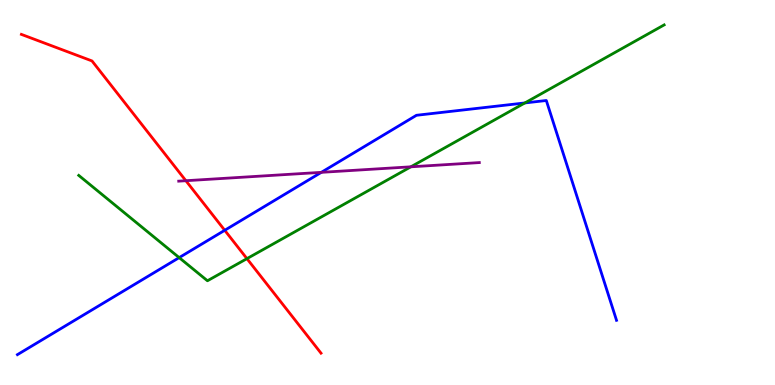[{'lines': ['blue', 'red'], 'intersections': [{'x': 2.9, 'y': 4.02}]}, {'lines': ['green', 'red'], 'intersections': [{'x': 3.19, 'y': 3.28}]}, {'lines': ['purple', 'red'], 'intersections': [{'x': 2.4, 'y': 5.31}]}, {'lines': ['blue', 'green'], 'intersections': [{'x': 2.31, 'y': 3.31}, {'x': 6.77, 'y': 7.33}]}, {'lines': ['blue', 'purple'], 'intersections': [{'x': 4.15, 'y': 5.52}]}, {'lines': ['green', 'purple'], 'intersections': [{'x': 5.3, 'y': 5.67}]}]